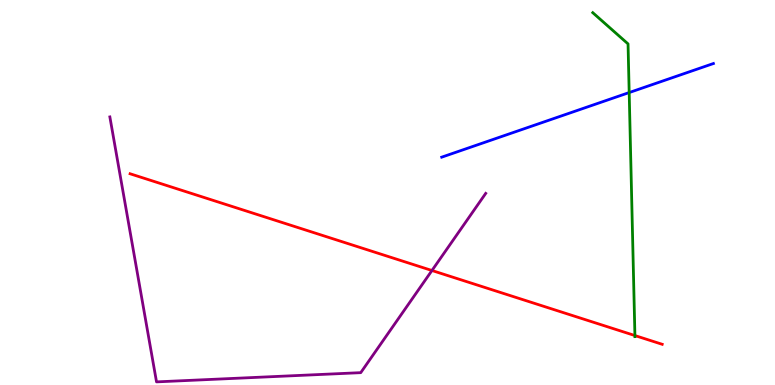[{'lines': ['blue', 'red'], 'intersections': []}, {'lines': ['green', 'red'], 'intersections': [{'x': 8.19, 'y': 1.28}]}, {'lines': ['purple', 'red'], 'intersections': [{'x': 5.57, 'y': 2.97}]}, {'lines': ['blue', 'green'], 'intersections': [{'x': 8.12, 'y': 7.6}]}, {'lines': ['blue', 'purple'], 'intersections': []}, {'lines': ['green', 'purple'], 'intersections': []}]